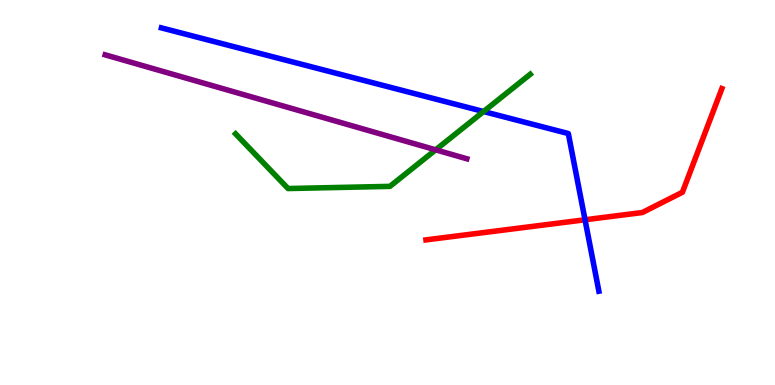[{'lines': ['blue', 'red'], 'intersections': [{'x': 7.55, 'y': 4.29}]}, {'lines': ['green', 'red'], 'intersections': []}, {'lines': ['purple', 'red'], 'intersections': []}, {'lines': ['blue', 'green'], 'intersections': [{'x': 6.24, 'y': 7.1}]}, {'lines': ['blue', 'purple'], 'intersections': []}, {'lines': ['green', 'purple'], 'intersections': [{'x': 5.62, 'y': 6.11}]}]